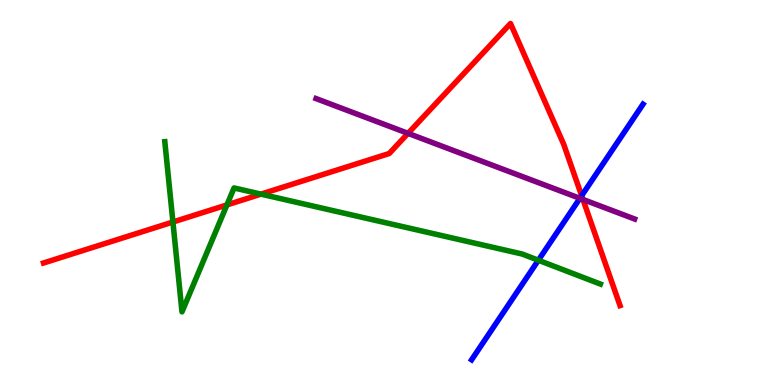[{'lines': ['blue', 'red'], 'intersections': [{'x': 7.51, 'y': 4.92}]}, {'lines': ['green', 'red'], 'intersections': [{'x': 2.23, 'y': 4.23}, {'x': 2.93, 'y': 4.68}, {'x': 3.37, 'y': 4.96}]}, {'lines': ['purple', 'red'], 'intersections': [{'x': 5.26, 'y': 6.54}, {'x': 7.52, 'y': 4.82}]}, {'lines': ['blue', 'green'], 'intersections': [{'x': 6.95, 'y': 3.24}]}, {'lines': ['blue', 'purple'], 'intersections': [{'x': 7.48, 'y': 4.85}]}, {'lines': ['green', 'purple'], 'intersections': []}]